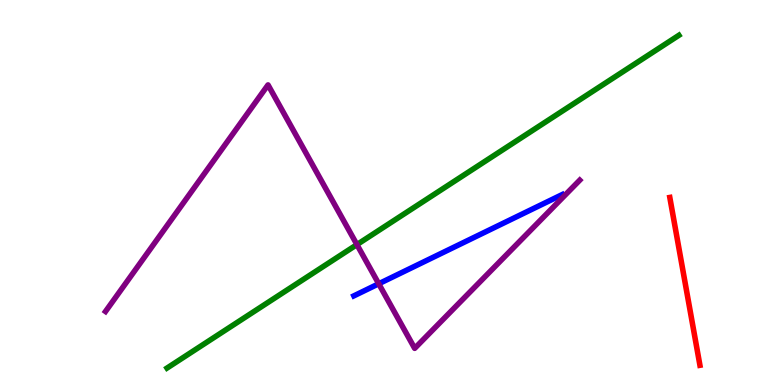[{'lines': ['blue', 'red'], 'intersections': []}, {'lines': ['green', 'red'], 'intersections': []}, {'lines': ['purple', 'red'], 'intersections': []}, {'lines': ['blue', 'green'], 'intersections': []}, {'lines': ['blue', 'purple'], 'intersections': [{'x': 4.89, 'y': 2.63}]}, {'lines': ['green', 'purple'], 'intersections': [{'x': 4.61, 'y': 3.65}]}]